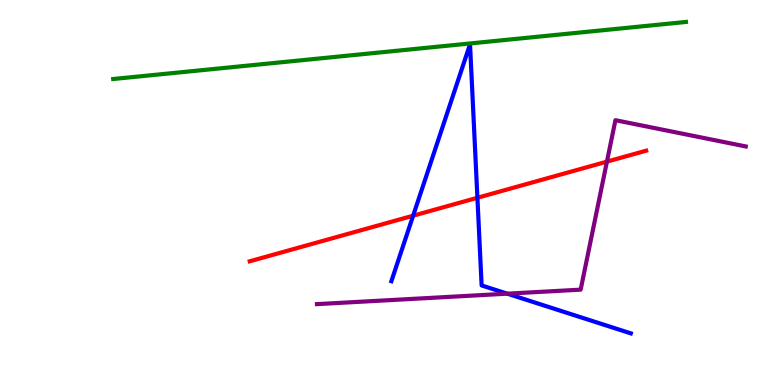[{'lines': ['blue', 'red'], 'intersections': [{'x': 5.33, 'y': 4.4}, {'x': 6.16, 'y': 4.86}]}, {'lines': ['green', 'red'], 'intersections': []}, {'lines': ['purple', 'red'], 'intersections': [{'x': 7.83, 'y': 5.8}]}, {'lines': ['blue', 'green'], 'intersections': []}, {'lines': ['blue', 'purple'], 'intersections': [{'x': 6.55, 'y': 2.37}]}, {'lines': ['green', 'purple'], 'intersections': []}]